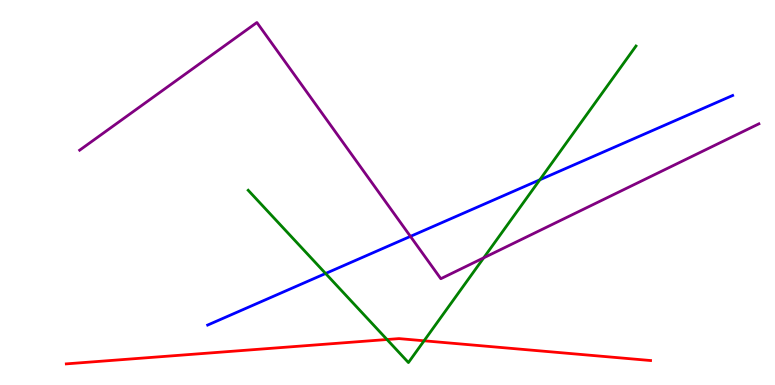[{'lines': ['blue', 'red'], 'intersections': []}, {'lines': ['green', 'red'], 'intersections': [{'x': 4.99, 'y': 1.18}, {'x': 5.47, 'y': 1.15}]}, {'lines': ['purple', 'red'], 'intersections': []}, {'lines': ['blue', 'green'], 'intersections': [{'x': 4.2, 'y': 2.9}, {'x': 6.97, 'y': 5.33}]}, {'lines': ['blue', 'purple'], 'intersections': [{'x': 5.3, 'y': 3.86}]}, {'lines': ['green', 'purple'], 'intersections': [{'x': 6.24, 'y': 3.3}]}]